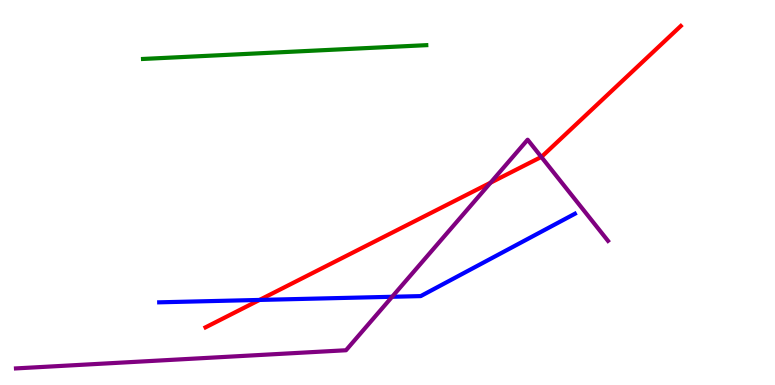[{'lines': ['blue', 'red'], 'intersections': [{'x': 3.35, 'y': 2.21}]}, {'lines': ['green', 'red'], 'intersections': []}, {'lines': ['purple', 'red'], 'intersections': [{'x': 6.33, 'y': 5.25}, {'x': 6.98, 'y': 5.92}]}, {'lines': ['blue', 'green'], 'intersections': []}, {'lines': ['blue', 'purple'], 'intersections': [{'x': 5.06, 'y': 2.29}]}, {'lines': ['green', 'purple'], 'intersections': []}]